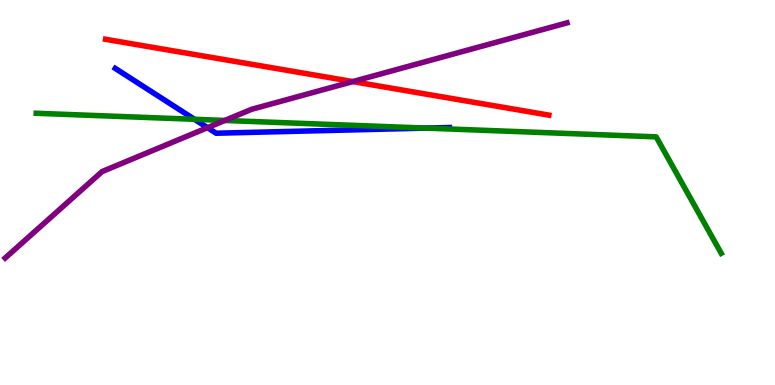[{'lines': ['blue', 'red'], 'intersections': []}, {'lines': ['green', 'red'], 'intersections': []}, {'lines': ['purple', 'red'], 'intersections': [{'x': 4.55, 'y': 7.88}]}, {'lines': ['blue', 'green'], 'intersections': [{'x': 2.51, 'y': 6.9}, {'x': 5.5, 'y': 6.67}]}, {'lines': ['blue', 'purple'], 'intersections': [{'x': 2.68, 'y': 6.68}]}, {'lines': ['green', 'purple'], 'intersections': [{'x': 2.9, 'y': 6.87}]}]